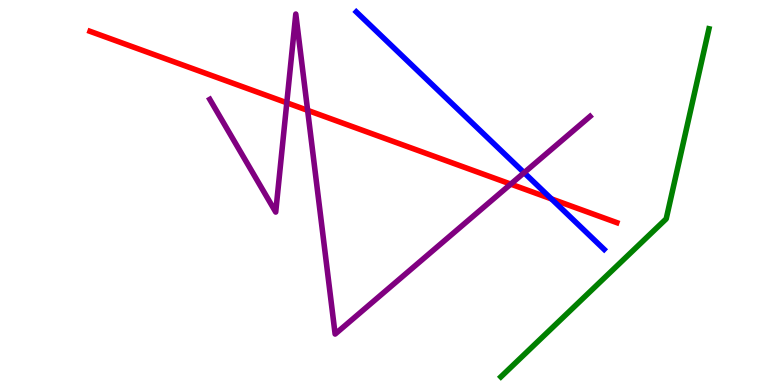[{'lines': ['blue', 'red'], 'intersections': [{'x': 7.12, 'y': 4.83}]}, {'lines': ['green', 'red'], 'intersections': []}, {'lines': ['purple', 'red'], 'intersections': [{'x': 3.7, 'y': 7.33}, {'x': 3.97, 'y': 7.13}, {'x': 6.59, 'y': 5.22}]}, {'lines': ['blue', 'green'], 'intersections': []}, {'lines': ['blue', 'purple'], 'intersections': [{'x': 6.76, 'y': 5.51}]}, {'lines': ['green', 'purple'], 'intersections': []}]